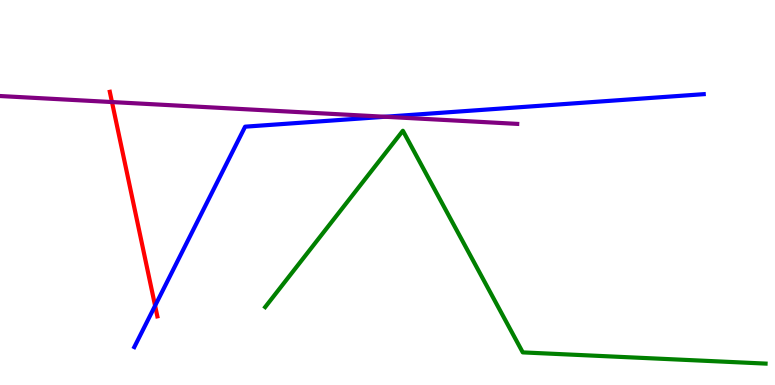[{'lines': ['blue', 'red'], 'intersections': [{'x': 2.0, 'y': 2.06}]}, {'lines': ['green', 'red'], 'intersections': []}, {'lines': ['purple', 'red'], 'intersections': [{'x': 1.44, 'y': 7.35}]}, {'lines': ['blue', 'green'], 'intersections': []}, {'lines': ['blue', 'purple'], 'intersections': [{'x': 4.97, 'y': 6.97}]}, {'lines': ['green', 'purple'], 'intersections': []}]